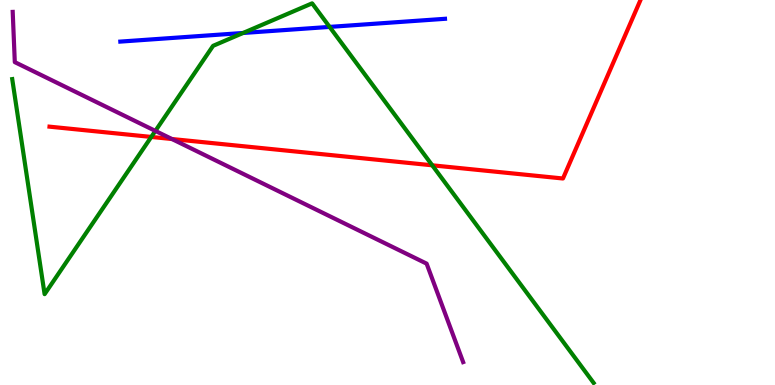[{'lines': ['blue', 'red'], 'intersections': []}, {'lines': ['green', 'red'], 'intersections': [{'x': 1.95, 'y': 6.44}, {'x': 5.58, 'y': 5.71}]}, {'lines': ['purple', 'red'], 'intersections': [{'x': 2.22, 'y': 6.39}]}, {'lines': ['blue', 'green'], 'intersections': [{'x': 3.14, 'y': 9.14}, {'x': 4.25, 'y': 9.3}]}, {'lines': ['blue', 'purple'], 'intersections': []}, {'lines': ['green', 'purple'], 'intersections': [{'x': 2.0, 'y': 6.6}]}]